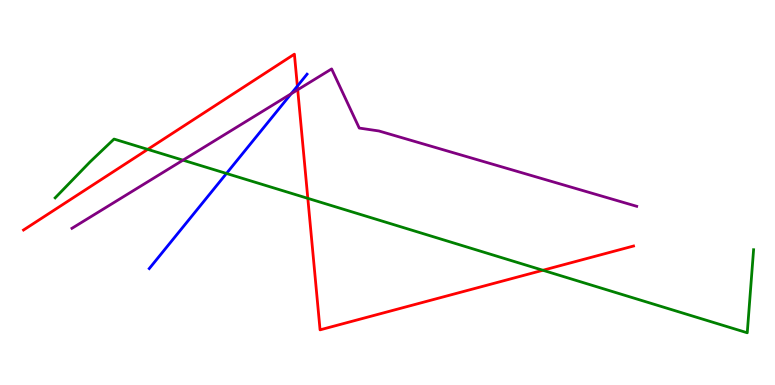[{'lines': ['blue', 'red'], 'intersections': [{'x': 3.84, 'y': 7.76}]}, {'lines': ['green', 'red'], 'intersections': [{'x': 1.91, 'y': 6.12}, {'x': 3.97, 'y': 4.85}, {'x': 7.01, 'y': 2.98}]}, {'lines': ['purple', 'red'], 'intersections': [{'x': 3.84, 'y': 7.67}]}, {'lines': ['blue', 'green'], 'intersections': [{'x': 2.92, 'y': 5.49}]}, {'lines': ['blue', 'purple'], 'intersections': [{'x': 3.76, 'y': 7.56}]}, {'lines': ['green', 'purple'], 'intersections': [{'x': 2.36, 'y': 5.84}]}]